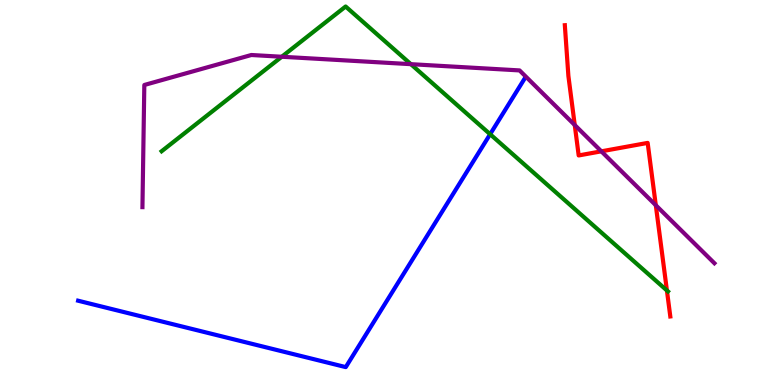[{'lines': ['blue', 'red'], 'intersections': []}, {'lines': ['green', 'red'], 'intersections': [{'x': 8.61, 'y': 2.46}]}, {'lines': ['purple', 'red'], 'intersections': [{'x': 7.42, 'y': 6.75}, {'x': 7.76, 'y': 6.07}, {'x': 8.46, 'y': 4.67}]}, {'lines': ['blue', 'green'], 'intersections': [{'x': 6.32, 'y': 6.51}]}, {'lines': ['blue', 'purple'], 'intersections': []}, {'lines': ['green', 'purple'], 'intersections': [{'x': 3.64, 'y': 8.53}, {'x': 5.3, 'y': 8.33}]}]